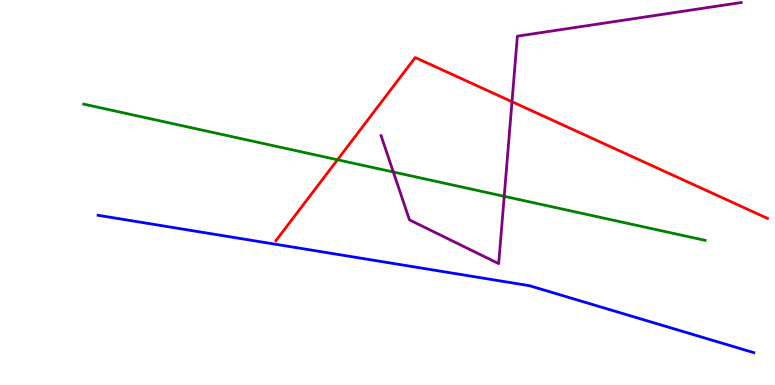[{'lines': ['blue', 'red'], 'intersections': []}, {'lines': ['green', 'red'], 'intersections': [{'x': 4.35, 'y': 5.85}]}, {'lines': ['purple', 'red'], 'intersections': [{'x': 6.61, 'y': 7.36}]}, {'lines': ['blue', 'green'], 'intersections': []}, {'lines': ['blue', 'purple'], 'intersections': []}, {'lines': ['green', 'purple'], 'intersections': [{'x': 5.08, 'y': 5.53}, {'x': 6.51, 'y': 4.9}]}]